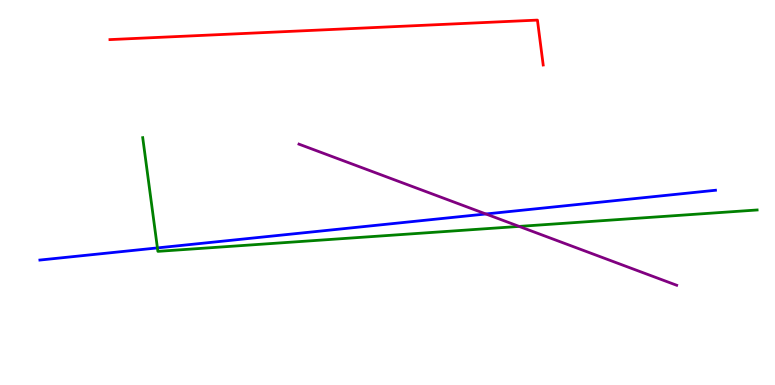[{'lines': ['blue', 'red'], 'intersections': []}, {'lines': ['green', 'red'], 'intersections': []}, {'lines': ['purple', 'red'], 'intersections': []}, {'lines': ['blue', 'green'], 'intersections': [{'x': 2.03, 'y': 3.56}]}, {'lines': ['blue', 'purple'], 'intersections': [{'x': 6.27, 'y': 4.44}]}, {'lines': ['green', 'purple'], 'intersections': [{'x': 6.7, 'y': 4.12}]}]